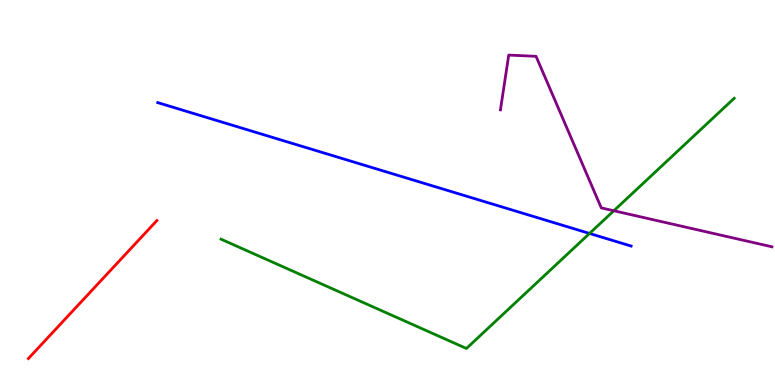[{'lines': ['blue', 'red'], 'intersections': []}, {'lines': ['green', 'red'], 'intersections': []}, {'lines': ['purple', 'red'], 'intersections': []}, {'lines': ['blue', 'green'], 'intersections': [{'x': 7.61, 'y': 3.94}]}, {'lines': ['blue', 'purple'], 'intersections': []}, {'lines': ['green', 'purple'], 'intersections': [{'x': 7.92, 'y': 4.53}]}]